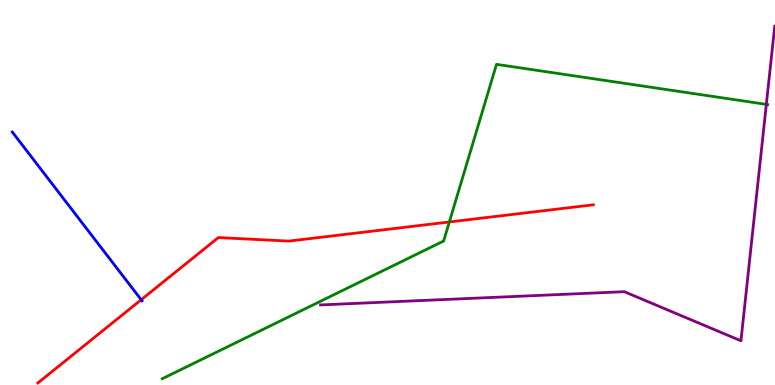[{'lines': ['blue', 'red'], 'intersections': [{'x': 1.82, 'y': 2.21}]}, {'lines': ['green', 'red'], 'intersections': [{'x': 5.8, 'y': 4.23}]}, {'lines': ['purple', 'red'], 'intersections': []}, {'lines': ['blue', 'green'], 'intersections': []}, {'lines': ['blue', 'purple'], 'intersections': []}, {'lines': ['green', 'purple'], 'intersections': [{'x': 9.89, 'y': 7.29}]}]